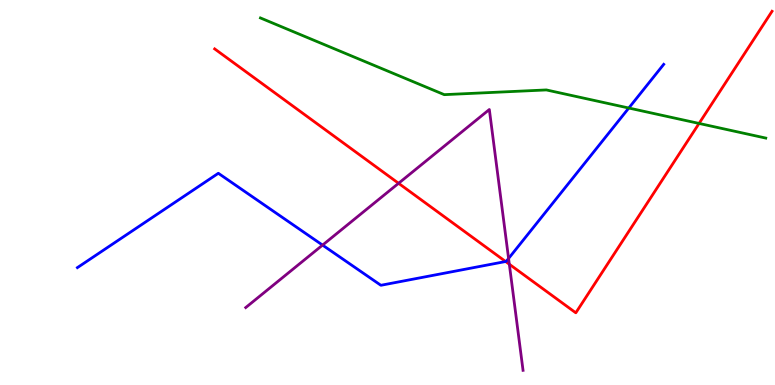[{'lines': ['blue', 'red'], 'intersections': [{'x': 6.52, 'y': 3.21}]}, {'lines': ['green', 'red'], 'intersections': [{'x': 9.02, 'y': 6.79}]}, {'lines': ['purple', 'red'], 'intersections': [{'x': 5.14, 'y': 5.24}, {'x': 6.57, 'y': 3.14}]}, {'lines': ['blue', 'green'], 'intersections': [{'x': 8.11, 'y': 7.19}]}, {'lines': ['blue', 'purple'], 'intersections': [{'x': 4.16, 'y': 3.63}, {'x': 6.56, 'y': 3.29}]}, {'lines': ['green', 'purple'], 'intersections': []}]